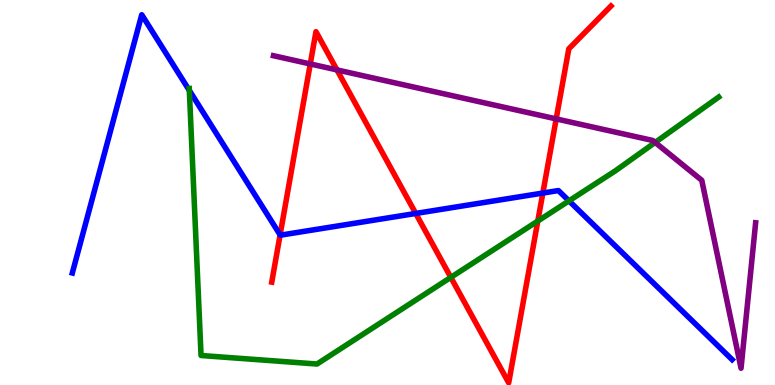[{'lines': ['blue', 'red'], 'intersections': [{'x': 3.61, 'y': 3.9}, {'x': 5.36, 'y': 4.46}, {'x': 7.0, 'y': 4.99}]}, {'lines': ['green', 'red'], 'intersections': [{'x': 5.82, 'y': 2.8}, {'x': 6.94, 'y': 4.26}]}, {'lines': ['purple', 'red'], 'intersections': [{'x': 4.0, 'y': 8.34}, {'x': 4.35, 'y': 8.18}, {'x': 7.18, 'y': 6.91}]}, {'lines': ['blue', 'green'], 'intersections': [{'x': 2.44, 'y': 7.65}, {'x': 7.34, 'y': 4.78}]}, {'lines': ['blue', 'purple'], 'intersections': []}, {'lines': ['green', 'purple'], 'intersections': [{'x': 8.45, 'y': 6.3}]}]